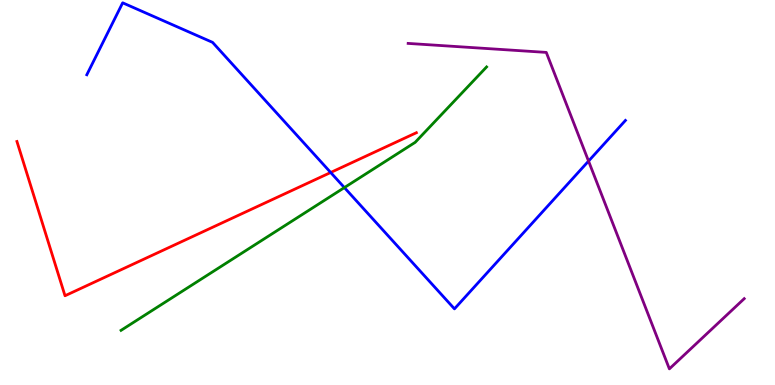[{'lines': ['blue', 'red'], 'intersections': [{'x': 4.27, 'y': 5.52}]}, {'lines': ['green', 'red'], 'intersections': []}, {'lines': ['purple', 'red'], 'intersections': []}, {'lines': ['blue', 'green'], 'intersections': [{'x': 4.44, 'y': 5.13}]}, {'lines': ['blue', 'purple'], 'intersections': [{'x': 7.59, 'y': 5.82}]}, {'lines': ['green', 'purple'], 'intersections': []}]